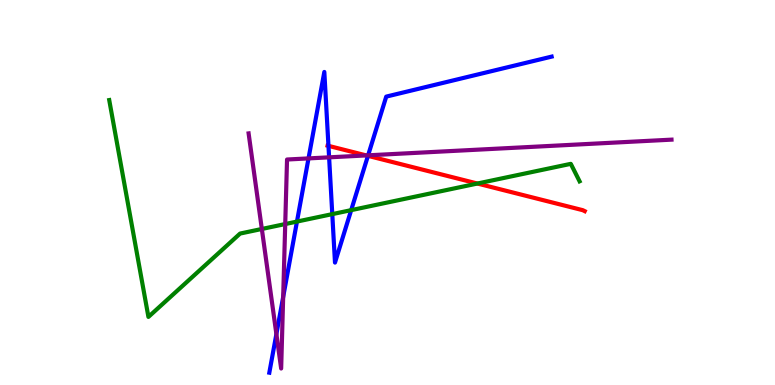[{'lines': ['blue', 'red'], 'intersections': [{'x': 4.24, 'y': 6.21}, {'x': 4.75, 'y': 5.95}]}, {'lines': ['green', 'red'], 'intersections': [{'x': 6.16, 'y': 5.23}]}, {'lines': ['purple', 'red'], 'intersections': [{'x': 4.73, 'y': 5.96}]}, {'lines': ['blue', 'green'], 'intersections': [{'x': 3.83, 'y': 4.24}, {'x': 4.29, 'y': 4.44}, {'x': 4.53, 'y': 4.54}]}, {'lines': ['blue', 'purple'], 'intersections': [{'x': 3.57, 'y': 1.32}, {'x': 3.65, 'y': 2.29}, {'x': 3.98, 'y': 5.89}, {'x': 4.25, 'y': 5.91}, {'x': 4.75, 'y': 5.97}]}, {'lines': ['green', 'purple'], 'intersections': [{'x': 3.38, 'y': 4.05}, {'x': 3.68, 'y': 4.18}]}]